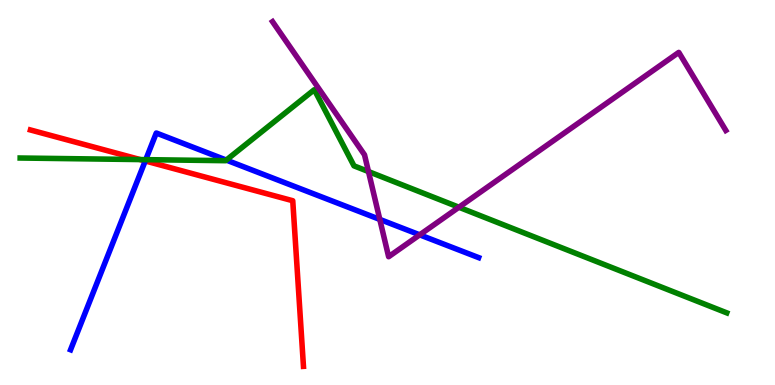[{'lines': ['blue', 'red'], 'intersections': [{'x': 1.87, 'y': 5.82}]}, {'lines': ['green', 'red'], 'intersections': [{'x': 1.81, 'y': 5.86}]}, {'lines': ['purple', 'red'], 'intersections': []}, {'lines': ['blue', 'green'], 'intersections': [{'x': 1.88, 'y': 5.85}, {'x': 2.92, 'y': 5.84}]}, {'lines': ['blue', 'purple'], 'intersections': [{'x': 4.9, 'y': 4.3}, {'x': 5.42, 'y': 3.9}]}, {'lines': ['green', 'purple'], 'intersections': [{'x': 4.75, 'y': 5.54}, {'x': 5.92, 'y': 4.62}]}]